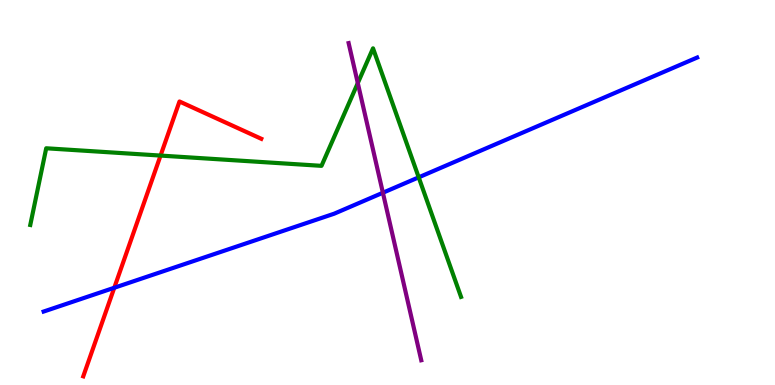[{'lines': ['blue', 'red'], 'intersections': [{'x': 1.47, 'y': 2.53}]}, {'lines': ['green', 'red'], 'intersections': [{'x': 2.07, 'y': 5.96}]}, {'lines': ['purple', 'red'], 'intersections': []}, {'lines': ['blue', 'green'], 'intersections': [{'x': 5.4, 'y': 5.39}]}, {'lines': ['blue', 'purple'], 'intersections': [{'x': 4.94, 'y': 4.99}]}, {'lines': ['green', 'purple'], 'intersections': [{'x': 4.62, 'y': 7.84}]}]